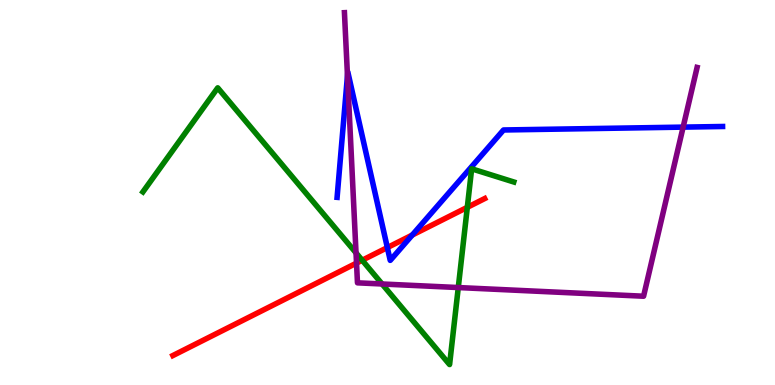[{'lines': ['blue', 'red'], 'intersections': [{'x': 5.0, 'y': 3.57}, {'x': 5.32, 'y': 3.9}]}, {'lines': ['green', 'red'], 'intersections': [{'x': 4.67, 'y': 3.24}, {'x': 6.03, 'y': 4.62}]}, {'lines': ['purple', 'red'], 'intersections': [{'x': 4.6, 'y': 3.17}]}, {'lines': ['blue', 'green'], 'intersections': []}, {'lines': ['blue', 'purple'], 'intersections': [{'x': 4.48, 'y': 8.04}, {'x': 8.81, 'y': 6.7}]}, {'lines': ['green', 'purple'], 'intersections': [{'x': 4.59, 'y': 3.43}, {'x': 4.93, 'y': 2.62}, {'x': 5.91, 'y': 2.53}]}]